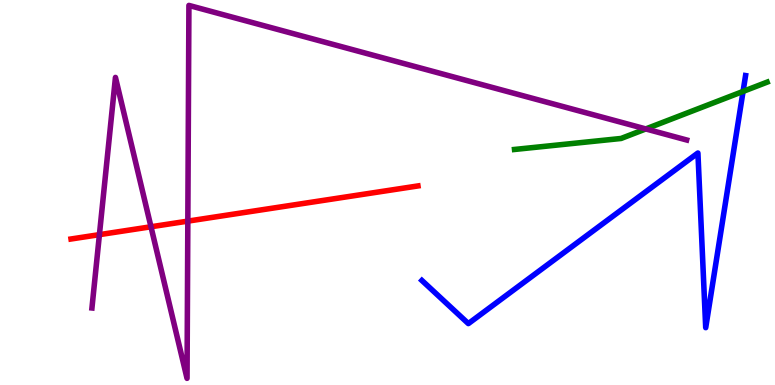[{'lines': ['blue', 'red'], 'intersections': []}, {'lines': ['green', 'red'], 'intersections': []}, {'lines': ['purple', 'red'], 'intersections': [{'x': 1.28, 'y': 3.91}, {'x': 1.95, 'y': 4.11}, {'x': 2.42, 'y': 4.26}]}, {'lines': ['blue', 'green'], 'intersections': [{'x': 9.59, 'y': 7.63}]}, {'lines': ['blue', 'purple'], 'intersections': []}, {'lines': ['green', 'purple'], 'intersections': [{'x': 8.33, 'y': 6.65}]}]